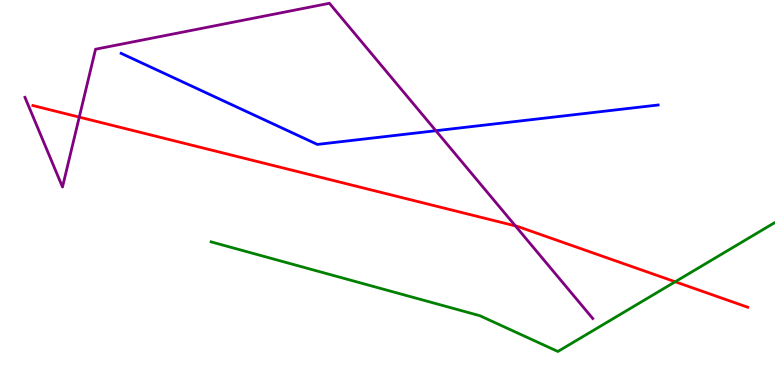[{'lines': ['blue', 'red'], 'intersections': []}, {'lines': ['green', 'red'], 'intersections': [{'x': 8.71, 'y': 2.68}]}, {'lines': ['purple', 'red'], 'intersections': [{'x': 1.02, 'y': 6.96}, {'x': 6.65, 'y': 4.13}]}, {'lines': ['blue', 'green'], 'intersections': []}, {'lines': ['blue', 'purple'], 'intersections': [{'x': 5.62, 'y': 6.6}]}, {'lines': ['green', 'purple'], 'intersections': []}]